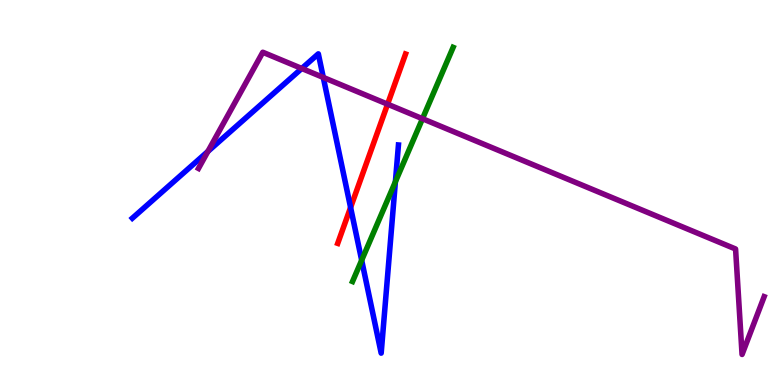[{'lines': ['blue', 'red'], 'intersections': [{'x': 4.52, 'y': 4.61}]}, {'lines': ['green', 'red'], 'intersections': []}, {'lines': ['purple', 'red'], 'intersections': [{'x': 5.0, 'y': 7.29}]}, {'lines': ['blue', 'green'], 'intersections': [{'x': 4.67, 'y': 3.24}, {'x': 5.1, 'y': 5.28}]}, {'lines': ['blue', 'purple'], 'intersections': [{'x': 2.68, 'y': 6.07}, {'x': 3.89, 'y': 8.22}, {'x': 4.17, 'y': 7.99}]}, {'lines': ['green', 'purple'], 'intersections': [{'x': 5.45, 'y': 6.92}]}]